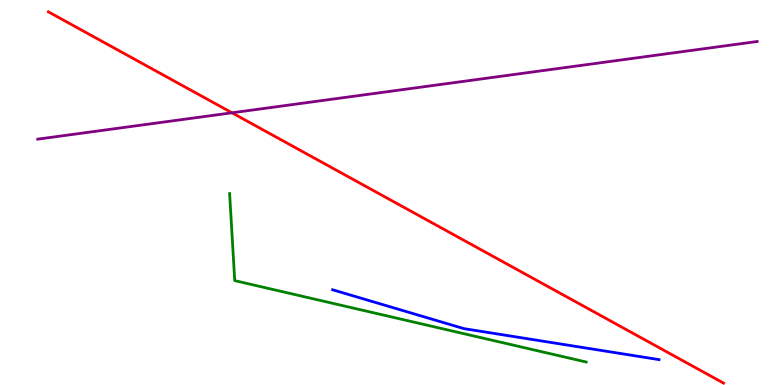[{'lines': ['blue', 'red'], 'intersections': []}, {'lines': ['green', 'red'], 'intersections': []}, {'lines': ['purple', 'red'], 'intersections': [{'x': 2.99, 'y': 7.07}]}, {'lines': ['blue', 'green'], 'intersections': []}, {'lines': ['blue', 'purple'], 'intersections': []}, {'lines': ['green', 'purple'], 'intersections': []}]